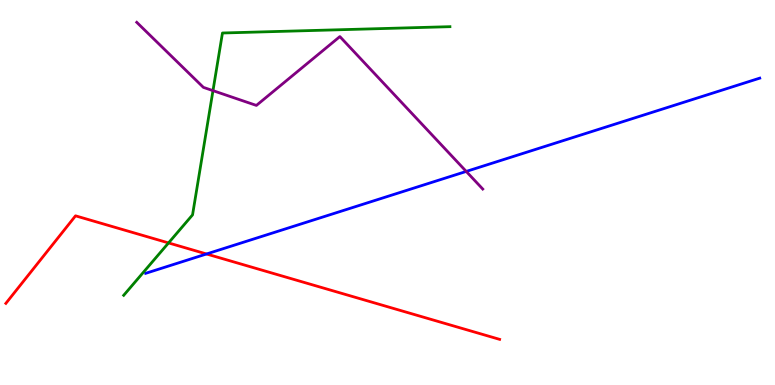[{'lines': ['blue', 'red'], 'intersections': [{'x': 2.66, 'y': 3.4}]}, {'lines': ['green', 'red'], 'intersections': [{'x': 2.17, 'y': 3.69}]}, {'lines': ['purple', 'red'], 'intersections': []}, {'lines': ['blue', 'green'], 'intersections': []}, {'lines': ['blue', 'purple'], 'intersections': [{'x': 6.02, 'y': 5.55}]}, {'lines': ['green', 'purple'], 'intersections': [{'x': 2.75, 'y': 7.65}]}]